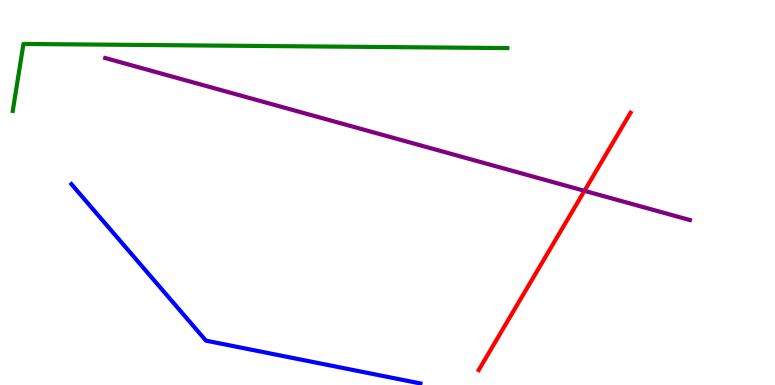[{'lines': ['blue', 'red'], 'intersections': []}, {'lines': ['green', 'red'], 'intersections': []}, {'lines': ['purple', 'red'], 'intersections': [{'x': 7.54, 'y': 5.04}]}, {'lines': ['blue', 'green'], 'intersections': []}, {'lines': ['blue', 'purple'], 'intersections': []}, {'lines': ['green', 'purple'], 'intersections': []}]